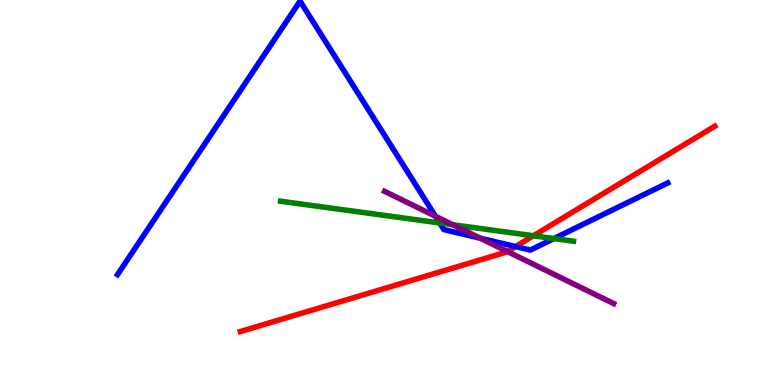[{'lines': ['blue', 'red'], 'intersections': [{'x': 6.65, 'y': 3.6}]}, {'lines': ['green', 'red'], 'intersections': [{'x': 6.88, 'y': 3.88}]}, {'lines': ['purple', 'red'], 'intersections': [{'x': 6.55, 'y': 3.47}]}, {'lines': ['blue', 'green'], 'intersections': [{'x': 5.67, 'y': 4.21}, {'x': 7.15, 'y': 3.8}]}, {'lines': ['blue', 'purple'], 'intersections': [{'x': 5.62, 'y': 4.38}, {'x': 6.2, 'y': 3.81}]}, {'lines': ['green', 'purple'], 'intersections': [{'x': 5.84, 'y': 4.16}]}]